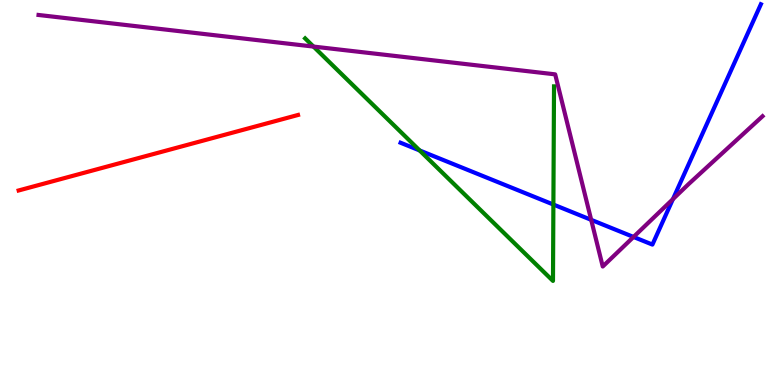[{'lines': ['blue', 'red'], 'intersections': []}, {'lines': ['green', 'red'], 'intersections': []}, {'lines': ['purple', 'red'], 'intersections': []}, {'lines': ['blue', 'green'], 'intersections': [{'x': 5.41, 'y': 6.09}, {'x': 7.14, 'y': 4.69}]}, {'lines': ['blue', 'purple'], 'intersections': [{'x': 7.63, 'y': 4.29}, {'x': 8.17, 'y': 3.85}, {'x': 8.68, 'y': 4.83}]}, {'lines': ['green', 'purple'], 'intersections': [{'x': 4.05, 'y': 8.79}]}]